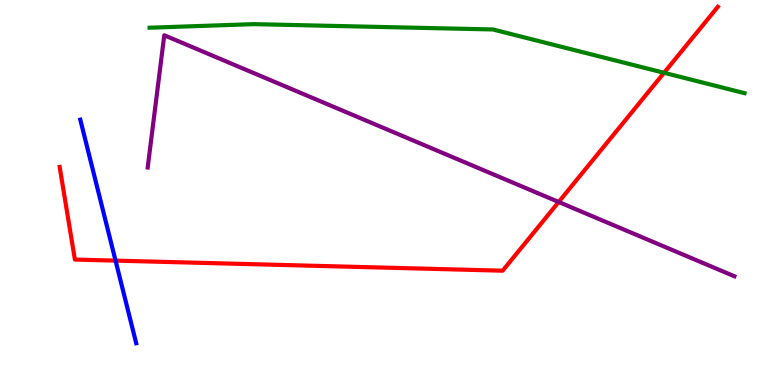[{'lines': ['blue', 'red'], 'intersections': [{'x': 1.49, 'y': 3.23}]}, {'lines': ['green', 'red'], 'intersections': [{'x': 8.57, 'y': 8.11}]}, {'lines': ['purple', 'red'], 'intersections': [{'x': 7.21, 'y': 4.75}]}, {'lines': ['blue', 'green'], 'intersections': []}, {'lines': ['blue', 'purple'], 'intersections': []}, {'lines': ['green', 'purple'], 'intersections': []}]